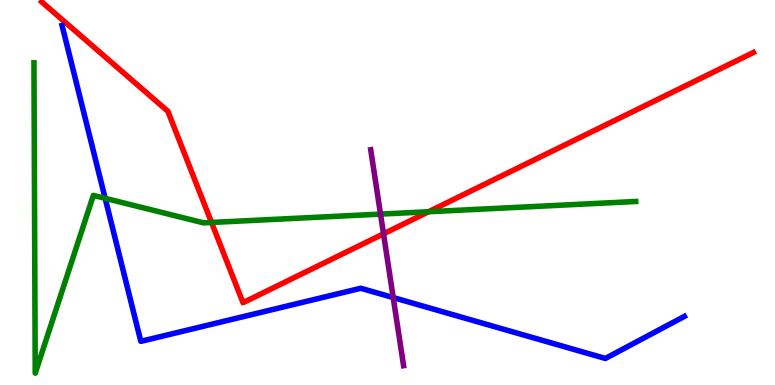[{'lines': ['blue', 'red'], 'intersections': []}, {'lines': ['green', 'red'], 'intersections': [{'x': 2.73, 'y': 4.22}, {'x': 5.53, 'y': 4.5}]}, {'lines': ['purple', 'red'], 'intersections': [{'x': 4.95, 'y': 3.93}]}, {'lines': ['blue', 'green'], 'intersections': [{'x': 1.36, 'y': 4.85}]}, {'lines': ['blue', 'purple'], 'intersections': [{'x': 5.07, 'y': 2.27}]}, {'lines': ['green', 'purple'], 'intersections': [{'x': 4.91, 'y': 4.44}]}]